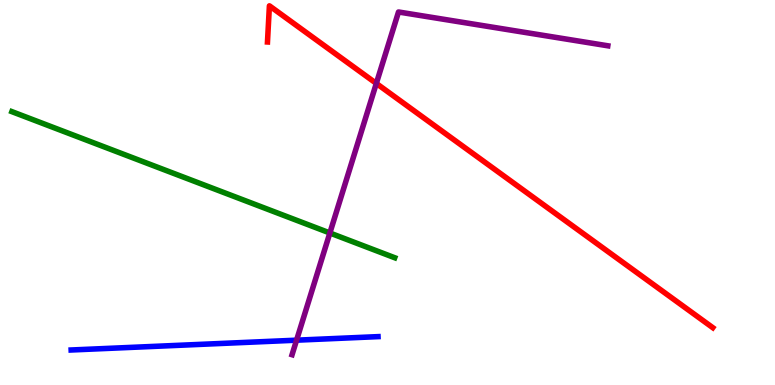[{'lines': ['blue', 'red'], 'intersections': []}, {'lines': ['green', 'red'], 'intersections': []}, {'lines': ['purple', 'red'], 'intersections': [{'x': 4.86, 'y': 7.83}]}, {'lines': ['blue', 'green'], 'intersections': []}, {'lines': ['blue', 'purple'], 'intersections': [{'x': 3.83, 'y': 1.16}]}, {'lines': ['green', 'purple'], 'intersections': [{'x': 4.26, 'y': 3.95}]}]